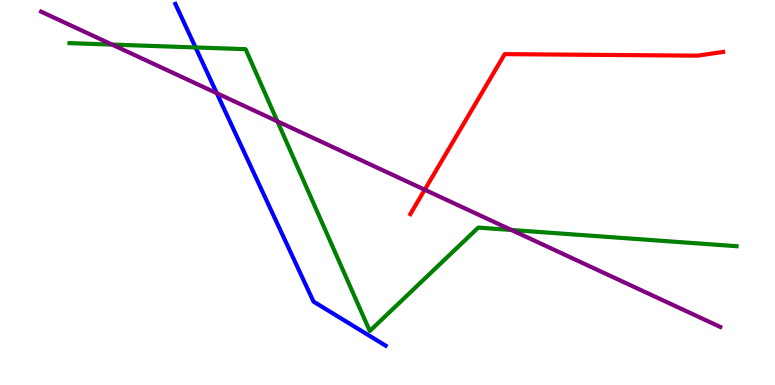[{'lines': ['blue', 'red'], 'intersections': []}, {'lines': ['green', 'red'], 'intersections': []}, {'lines': ['purple', 'red'], 'intersections': [{'x': 5.48, 'y': 5.07}]}, {'lines': ['blue', 'green'], 'intersections': [{'x': 2.52, 'y': 8.77}]}, {'lines': ['blue', 'purple'], 'intersections': [{'x': 2.8, 'y': 7.58}]}, {'lines': ['green', 'purple'], 'intersections': [{'x': 1.45, 'y': 8.84}, {'x': 3.58, 'y': 6.85}, {'x': 6.6, 'y': 4.03}]}]